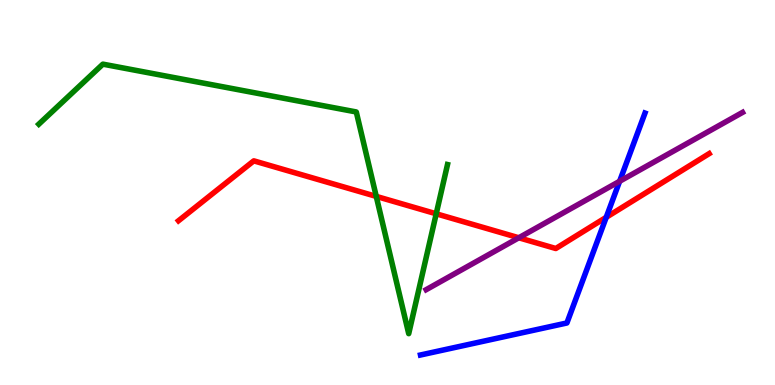[{'lines': ['blue', 'red'], 'intersections': [{'x': 7.82, 'y': 4.36}]}, {'lines': ['green', 'red'], 'intersections': [{'x': 4.85, 'y': 4.9}, {'x': 5.63, 'y': 4.45}]}, {'lines': ['purple', 'red'], 'intersections': [{'x': 6.69, 'y': 3.82}]}, {'lines': ['blue', 'green'], 'intersections': []}, {'lines': ['blue', 'purple'], 'intersections': [{'x': 8.0, 'y': 5.29}]}, {'lines': ['green', 'purple'], 'intersections': []}]